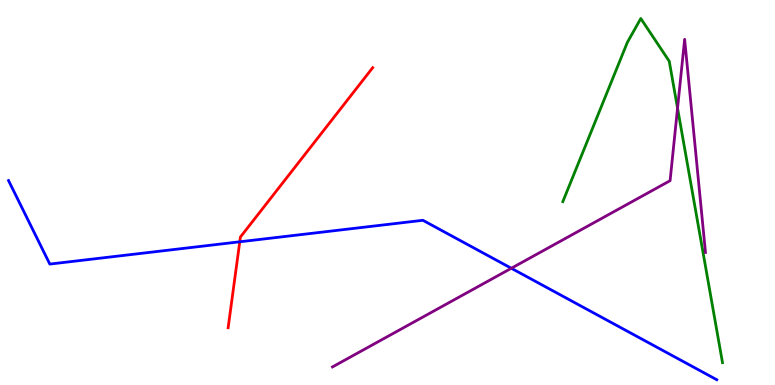[{'lines': ['blue', 'red'], 'intersections': [{'x': 3.09, 'y': 3.72}]}, {'lines': ['green', 'red'], 'intersections': []}, {'lines': ['purple', 'red'], 'intersections': []}, {'lines': ['blue', 'green'], 'intersections': []}, {'lines': ['blue', 'purple'], 'intersections': [{'x': 6.6, 'y': 3.03}]}, {'lines': ['green', 'purple'], 'intersections': [{'x': 8.74, 'y': 7.19}]}]